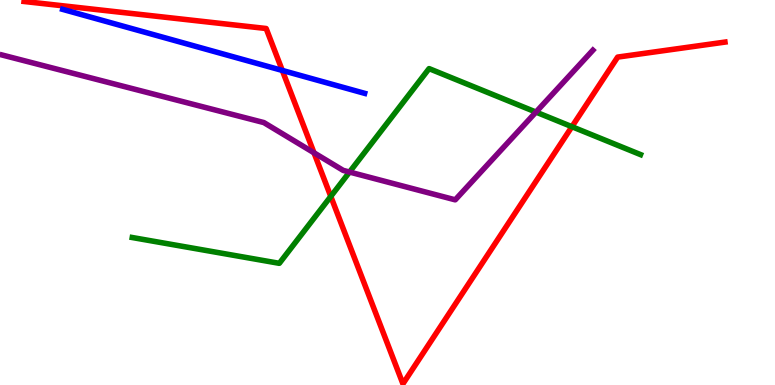[{'lines': ['blue', 'red'], 'intersections': [{'x': 3.64, 'y': 8.17}]}, {'lines': ['green', 'red'], 'intersections': [{'x': 4.27, 'y': 4.9}, {'x': 7.38, 'y': 6.71}]}, {'lines': ['purple', 'red'], 'intersections': [{'x': 4.05, 'y': 6.03}]}, {'lines': ['blue', 'green'], 'intersections': []}, {'lines': ['blue', 'purple'], 'intersections': []}, {'lines': ['green', 'purple'], 'intersections': [{'x': 4.51, 'y': 5.53}, {'x': 6.92, 'y': 7.09}]}]